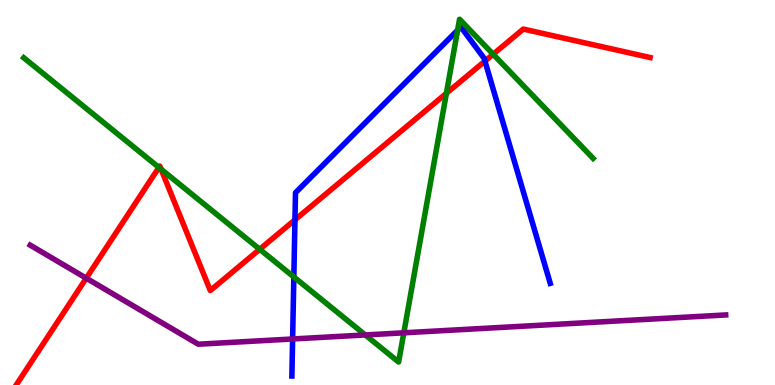[{'lines': ['blue', 'red'], 'intersections': [{'x': 3.81, 'y': 4.29}, {'x': 6.26, 'y': 8.41}]}, {'lines': ['green', 'red'], 'intersections': [{'x': 2.05, 'y': 5.65}, {'x': 2.08, 'y': 5.6}, {'x': 3.35, 'y': 3.53}, {'x': 5.76, 'y': 7.58}, {'x': 6.36, 'y': 8.59}]}, {'lines': ['purple', 'red'], 'intersections': [{'x': 1.11, 'y': 2.77}]}, {'lines': ['blue', 'green'], 'intersections': [{'x': 3.79, 'y': 2.81}, {'x': 5.9, 'y': 9.21}]}, {'lines': ['blue', 'purple'], 'intersections': [{'x': 3.78, 'y': 1.2}]}, {'lines': ['green', 'purple'], 'intersections': [{'x': 4.71, 'y': 1.3}, {'x': 5.21, 'y': 1.36}]}]